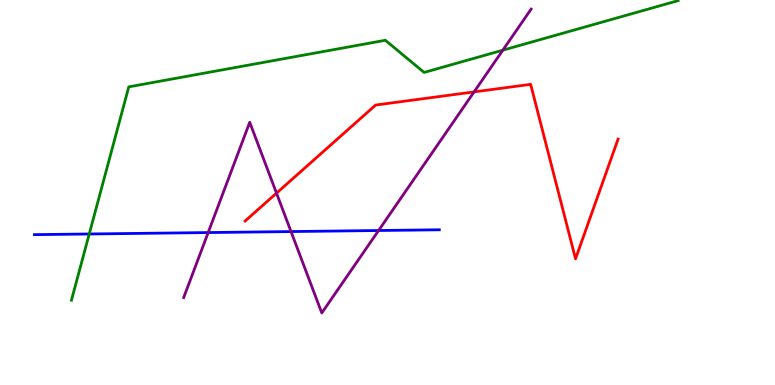[{'lines': ['blue', 'red'], 'intersections': []}, {'lines': ['green', 'red'], 'intersections': []}, {'lines': ['purple', 'red'], 'intersections': [{'x': 3.57, 'y': 4.98}, {'x': 6.12, 'y': 7.61}]}, {'lines': ['blue', 'green'], 'intersections': [{'x': 1.15, 'y': 3.92}]}, {'lines': ['blue', 'purple'], 'intersections': [{'x': 2.69, 'y': 3.96}, {'x': 3.76, 'y': 3.99}, {'x': 4.88, 'y': 4.01}]}, {'lines': ['green', 'purple'], 'intersections': [{'x': 6.49, 'y': 8.7}]}]